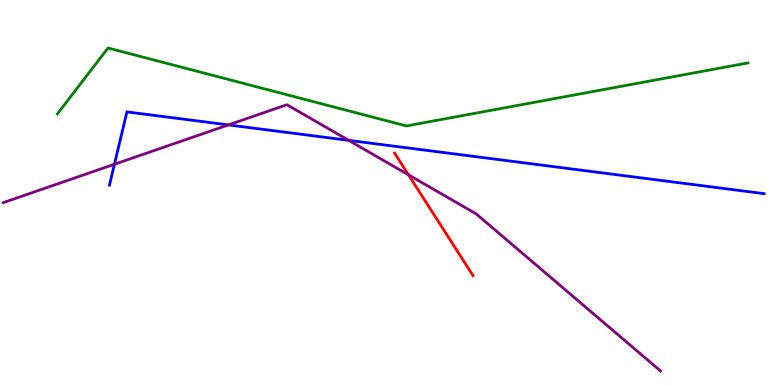[{'lines': ['blue', 'red'], 'intersections': []}, {'lines': ['green', 'red'], 'intersections': []}, {'lines': ['purple', 'red'], 'intersections': [{'x': 5.27, 'y': 5.46}]}, {'lines': ['blue', 'green'], 'intersections': []}, {'lines': ['blue', 'purple'], 'intersections': [{'x': 1.48, 'y': 5.73}, {'x': 2.95, 'y': 6.76}, {'x': 4.5, 'y': 6.35}]}, {'lines': ['green', 'purple'], 'intersections': []}]